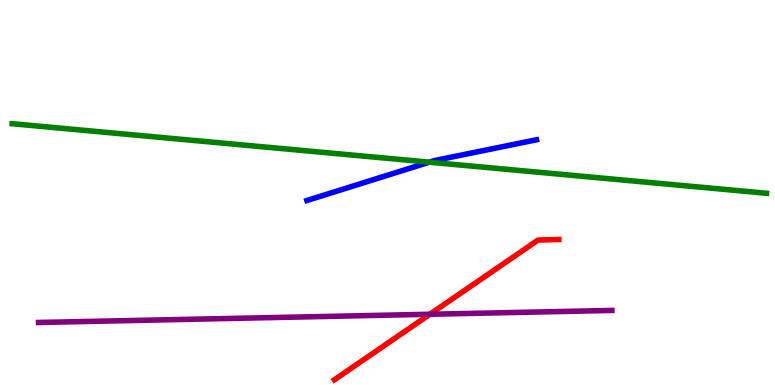[{'lines': ['blue', 'red'], 'intersections': []}, {'lines': ['green', 'red'], 'intersections': []}, {'lines': ['purple', 'red'], 'intersections': [{'x': 5.55, 'y': 1.84}]}, {'lines': ['blue', 'green'], 'intersections': [{'x': 5.54, 'y': 5.79}]}, {'lines': ['blue', 'purple'], 'intersections': []}, {'lines': ['green', 'purple'], 'intersections': []}]